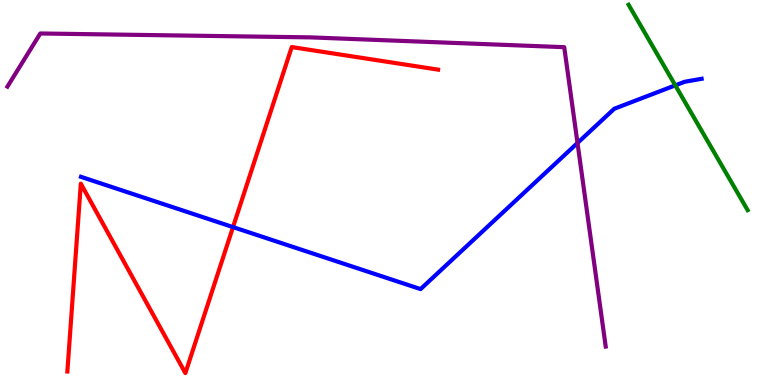[{'lines': ['blue', 'red'], 'intersections': [{'x': 3.01, 'y': 4.1}]}, {'lines': ['green', 'red'], 'intersections': []}, {'lines': ['purple', 'red'], 'intersections': []}, {'lines': ['blue', 'green'], 'intersections': [{'x': 8.71, 'y': 7.78}]}, {'lines': ['blue', 'purple'], 'intersections': [{'x': 7.45, 'y': 6.29}]}, {'lines': ['green', 'purple'], 'intersections': []}]